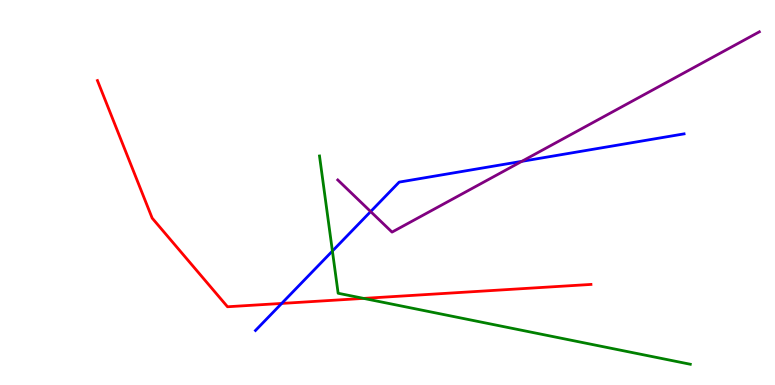[{'lines': ['blue', 'red'], 'intersections': [{'x': 3.63, 'y': 2.12}]}, {'lines': ['green', 'red'], 'intersections': [{'x': 4.69, 'y': 2.25}]}, {'lines': ['purple', 'red'], 'intersections': []}, {'lines': ['blue', 'green'], 'intersections': [{'x': 4.29, 'y': 3.48}]}, {'lines': ['blue', 'purple'], 'intersections': [{'x': 4.78, 'y': 4.5}, {'x': 6.73, 'y': 5.81}]}, {'lines': ['green', 'purple'], 'intersections': []}]